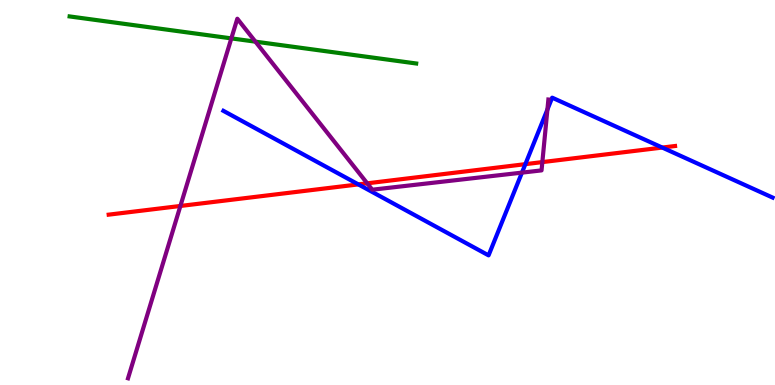[{'lines': ['blue', 'red'], 'intersections': [{'x': 4.62, 'y': 5.21}, {'x': 6.78, 'y': 5.74}, {'x': 8.55, 'y': 6.17}]}, {'lines': ['green', 'red'], 'intersections': []}, {'lines': ['purple', 'red'], 'intersections': [{'x': 2.33, 'y': 4.65}, {'x': 4.74, 'y': 5.24}, {'x': 7.0, 'y': 5.79}]}, {'lines': ['blue', 'green'], 'intersections': []}, {'lines': ['blue', 'purple'], 'intersections': [{'x': 6.73, 'y': 5.52}, {'x': 7.06, 'y': 7.16}]}, {'lines': ['green', 'purple'], 'intersections': [{'x': 2.99, 'y': 9.0}, {'x': 3.3, 'y': 8.92}]}]